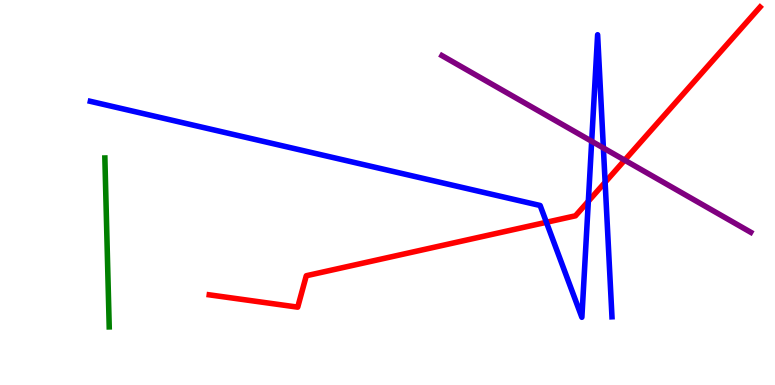[{'lines': ['blue', 'red'], 'intersections': [{'x': 7.05, 'y': 4.23}, {'x': 7.59, 'y': 4.77}, {'x': 7.81, 'y': 5.27}]}, {'lines': ['green', 'red'], 'intersections': []}, {'lines': ['purple', 'red'], 'intersections': [{'x': 8.06, 'y': 5.84}]}, {'lines': ['blue', 'green'], 'intersections': []}, {'lines': ['blue', 'purple'], 'intersections': [{'x': 7.63, 'y': 6.33}, {'x': 7.79, 'y': 6.16}]}, {'lines': ['green', 'purple'], 'intersections': []}]